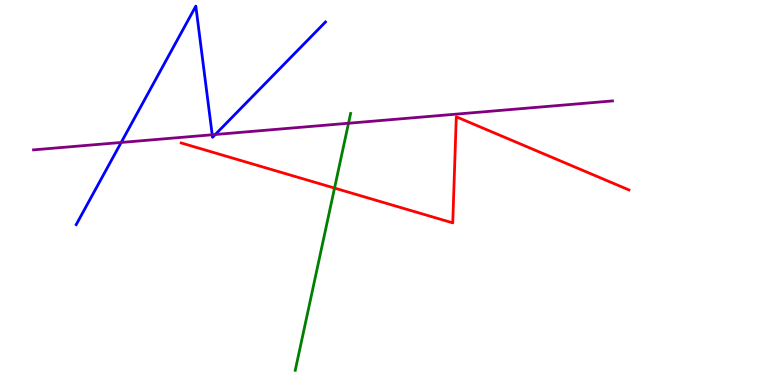[{'lines': ['blue', 'red'], 'intersections': []}, {'lines': ['green', 'red'], 'intersections': [{'x': 4.32, 'y': 5.11}]}, {'lines': ['purple', 'red'], 'intersections': []}, {'lines': ['blue', 'green'], 'intersections': []}, {'lines': ['blue', 'purple'], 'intersections': [{'x': 1.56, 'y': 6.3}, {'x': 2.74, 'y': 6.5}, {'x': 2.78, 'y': 6.51}]}, {'lines': ['green', 'purple'], 'intersections': [{'x': 4.5, 'y': 6.8}]}]